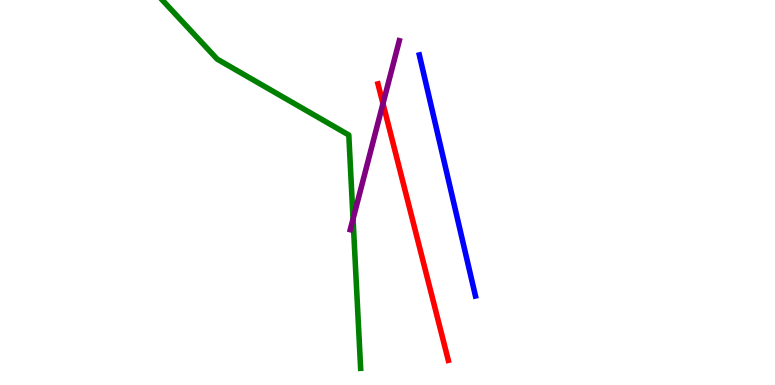[{'lines': ['blue', 'red'], 'intersections': []}, {'lines': ['green', 'red'], 'intersections': []}, {'lines': ['purple', 'red'], 'intersections': [{'x': 4.94, 'y': 7.31}]}, {'lines': ['blue', 'green'], 'intersections': []}, {'lines': ['blue', 'purple'], 'intersections': []}, {'lines': ['green', 'purple'], 'intersections': [{'x': 4.56, 'y': 4.31}]}]